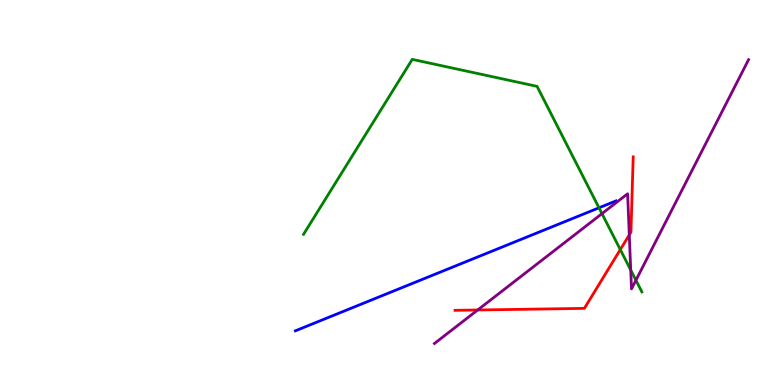[{'lines': ['blue', 'red'], 'intersections': []}, {'lines': ['green', 'red'], 'intersections': [{'x': 8.0, 'y': 3.52}]}, {'lines': ['purple', 'red'], 'intersections': [{'x': 6.16, 'y': 1.95}, {'x': 8.12, 'y': 3.9}]}, {'lines': ['blue', 'green'], 'intersections': [{'x': 7.73, 'y': 4.6}]}, {'lines': ['blue', 'purple'], 'intersections': []}, {'lines': ['green', 'purple'], 'intersections': [{'x': 7.77, 'y': 4.45}, {'x': 8.14, 'y': 2.99}, {'x': 8.21, 'y': 2.72}]}]